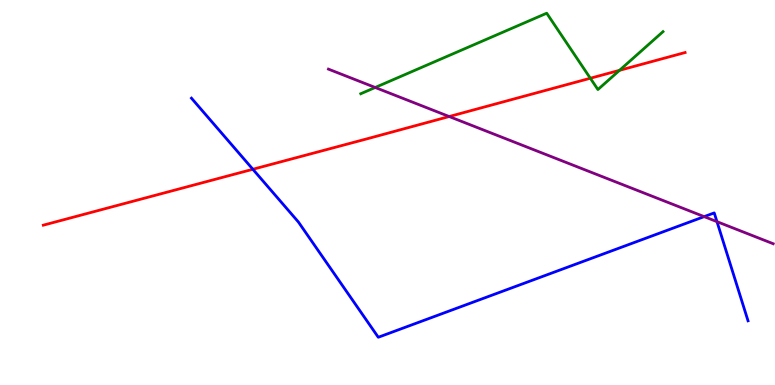[{'lines': ['blue', 'red'], 'intersections': [{'x': 3.26, 'y': 5.6}]}, {'lines': ['green', 'red'], 'intersections': [{'x': 7.62, 'y': 7.97}, {'x': 7.99, 'y': 8.17}]}, {'lines': ['purple', 'red'], 'intersections': [{'x': 5.8, 'y': 6.97}]}, {'lines': ['blue', 'green'], 'intersections': []}, {'lines': ['blue', 'purple'], 'intersections': [{'x': 9.09, 'y': 4.37}, {'x': 9.25, 'y': 4.24}]}, {'lines': ['green', 'purple'], 'intersections': [{'x': 4.84, 'y': 7.73}]}]